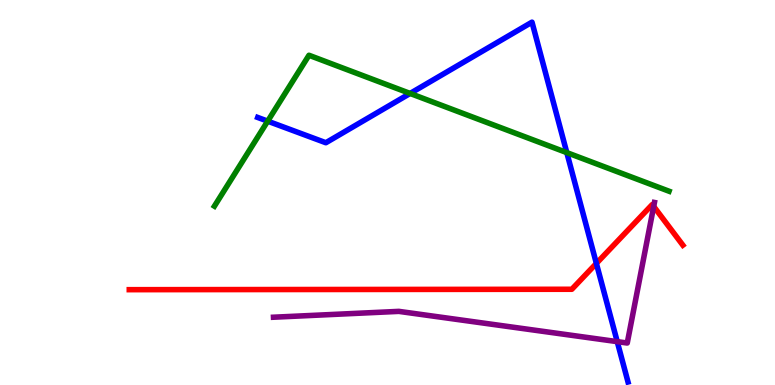[{'lines': ['blue', 'red'], 'intersections': [{'x': 7.7, 'y': 3.16}]}, {'lines': ['green', 'red'], 'intersections': []}, {'lines': ['purple', 'red'], 'intersections': [{'x': 8.43, 'y': 4.64}]}, {'lines': ['blue', 'green'], 'intersections': [{'x': 3.45, 'y': 6.85}, {'x': 5.29, 'y': 7.57}, {'x': 7.31, 'y': 6.04}]}, {'lines': ['blue', 'purple'], 'intersections': [{'x': 7.96, 'y': 1.13}]}, {'lines': ['green', 'purple'], 'intersections': []}]